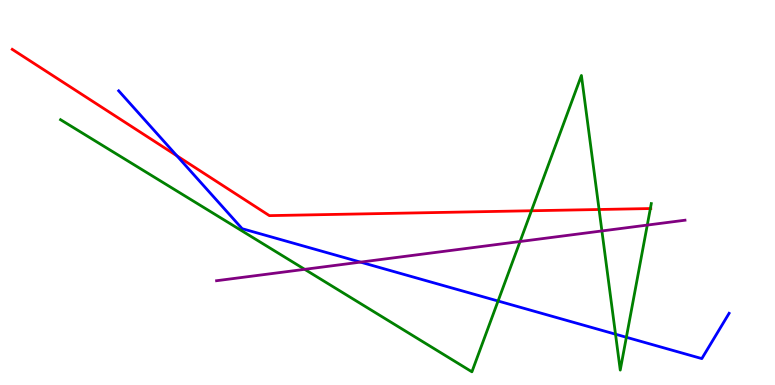[{'lines': ['blue', 'red'], 'intersections': [{'x': 2.28, 'y': 5.95}]}, {'lines': ['green', 'red'], 'intersections': [{'x': 6.86, 'y': 4.53}, {'x': 7.73, 'y': 4.56}, {'x': 8.39, 'y': 4.58}]}, {'lines': ['purple', 'red'], 'intersections': []}, {'lines': ['blue', 'green'], 'intersections': [{'x': 6.43, 'y': 2.18}, {'x': 7.94, 'y': 1.32}, {'x': 8.08, 'y': 1.24}]}, {'lines': ['blue', 'purple'], 'intersections': [{'x': 4.65, 'y': 3.19}]}, {'lines': ['green', 'purple'], 'intersections': [{'x': 3.93, 'y': 3.0}, {'x': 6.71, 'y': 3.73}, {'x': 7.77, 'y': 4.0}, {'x': 8.35, 'y': 4.15}]}]